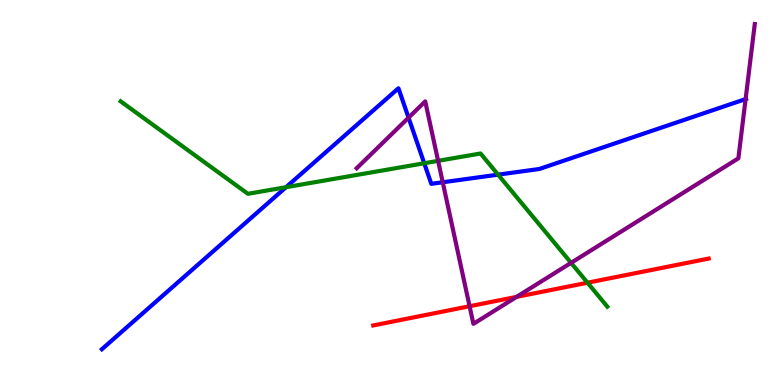[{'lines': ['blue', 'red'], 'intersections': []}, {'lines': ['green', 'red'], 'intersections': [{'x': 7.58, 'y': 2.66}]}, {'lines': ['purple', 'red'], 'intersections': [{'x': 6.06, 'y': 2.05}, {'x': 6.67, 'y': 2.29}]}, {'lines': ['blue', 'green'], 'intersections': [{'x': 3.69, 'y': 5.14}, {'x': 5.47, 'y': 5.76}, {'x': 6.43, 'y': 5.46}]}, {'lines': ['blue', 'purple'], 'intersections': [{'x': 5.27, 'y': 6.94}, {'x': 5.71, 'y': 5.27}, {'x': 9.62, 'y': 7.43}]}, {'lines': ['green', 'purple'], 'intersections': [{'x': 5.65, 'y': 5.82}, {'x': 7.37, 'y': 3.17}]}]